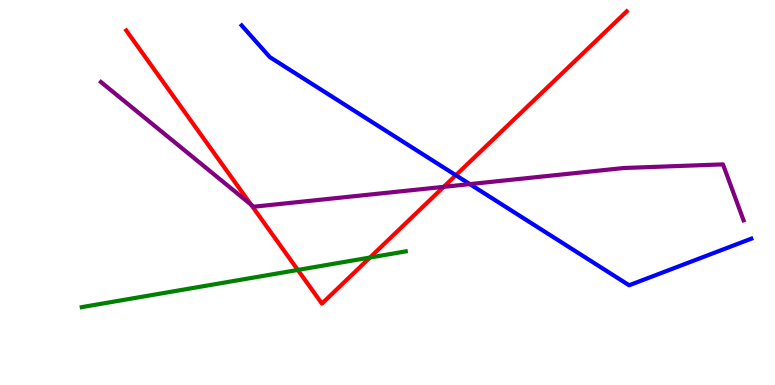[{'lines': ['blue', 'red'], 'intersections': [{'x': 5.88, 'y': 5.45}]}, {'lines': ['green', 'red'], 'intersections': [{'x': 3.84, 'y': 2.99}, {'x': 4.77, 'y': 3.31}]}, {'lines': ['purple', 'red'], 'intersections': [{'x': 3.24, 'y': 4.69}, {'x': 5.73, 'y': 5.15}]}, {'lines': ['blue', 'green'], 'intersections': []}, {'lines': ['blue', 'purple'], 'intersections': [{'x': 6.06, 'y': 5.22}]}, {'lines': ['green', 'purple'], 'intersections': []}]